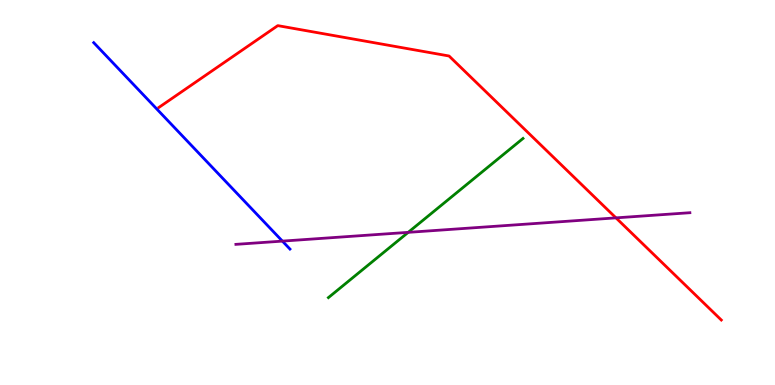[{'lines': ['blue', 'red'], 'intersections': []}, {'lines': ['green', 'red'], 'intersections': []}, {'lines': ['purple', 'red'], 'intersections': [{'x': 7.95, 'y': 4.34}]}, {'lines': ['blue', 'green'], 'intersections': []}, {'lines': ['blue', 'purple'], 'intersections': [{'x': 3.64, 'y': 3.74}]}, {'lines': ['green', 'purple'], 'intersections': [{'x': 5.27, 'y': 3.96}]}]